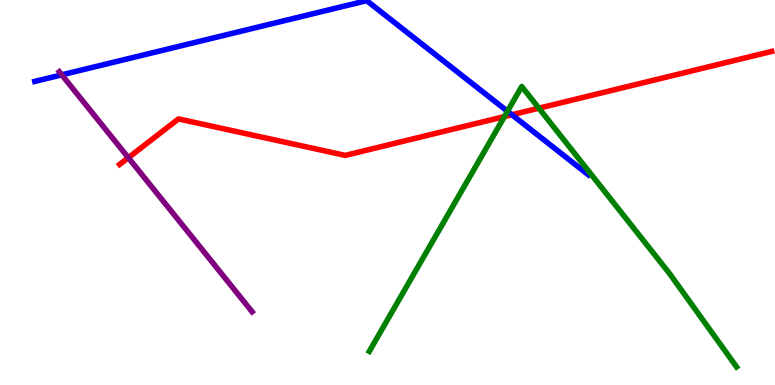[{'lines': ['blue', 'red'], 'intersections': [{'x': 6.61, 'y': 7.02}]}, {'lines': ['green', 'red'], 'intersections': [{'x': 6.51, 'y': 6.97}, {'x': 6.95, 'y': 7.19}]}, {'lines': ['purple', 'red'], 'intersections': [{'x': 1.66, 'y': 5.9}]}, {'lines': ['blue', 'green'], 'intersections': [{'x': 6.55, 'y': 7.11}]}, {'lines': ['blue', 'purple'], 'intersections': [{'x': 0.797, 'y': 8.06}]}, {'lines': ['green', 'purple'], 'intersections': []}]